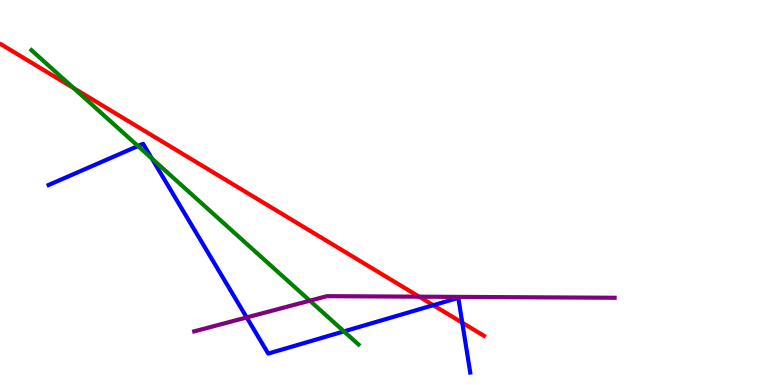[{'lines': ['blue', 'red'], 'intersections': [{'x': 5.59, 'y': 2.07}, {'x': 5.96, 'y': 1.62}]}, {'lines': ['green', 'red'], 'intersections': [{'x': 0.949, 'y': 7.71}]}, {'lines': ['purple', 'red'], 'intersections': [{'x': 5.41, 'y': 2.29}]}, {'lines': ['blue', 'green'], 'intersections': [{'x': 1.78, 'y': 6.21}, {'x': 1.96, 'y': 5.88}, {'x': 4.44, 'y': 1.39}]}, {'lines': ['blue', 'purple'], 'intersections': [{'x': 3.18, 'y': 1.75}]}, {'lines': ['green', 'purple'], 'intersections': [{'x': 4.0, 'y': 2.19}]}]